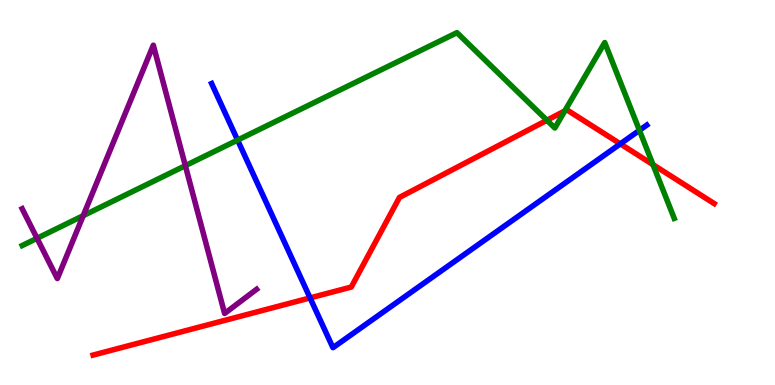[{'lines': ['blue', 'red'], 'intersections': [{'x': 4.0, 'y': 2.26}, {'x': 8.0, 'y': 6.26}]}, {'lines': ['green', 'red'], 'intersections': [{'x': 7.06, 'y': 6.88}, {'x': 7.29, 'y': 7.12}, {'x': 8.43, 'y': 5.72}]}, {'lines': ['purple', 'red'], 'intersections': []}, {'lines': ['blue', 'green'], 'intersections': [{'x': 3.07, 'y': 6.36}, {'x': 8.25, 'y': 6.62}]}, {'lines': ['blue', 'purple'], 'intersections': []}, {'lines': ['green', 'purple'], 'intersections': [{'x': 0.478, 'y': 3.81}, {'x': 1.07, 'y': 4.4}, {'x': 2.39, 'y': 5.7}]}]